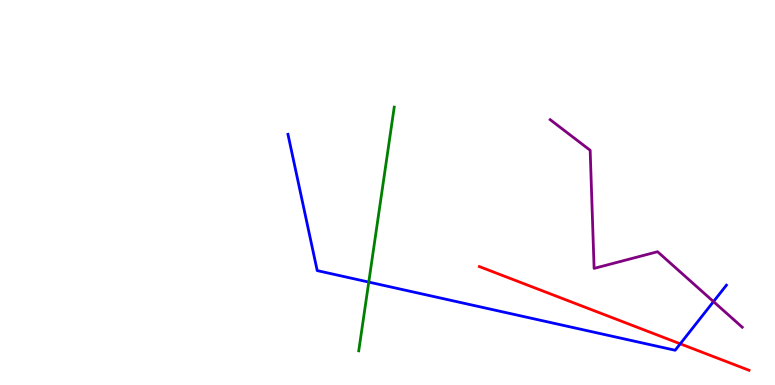[{'lines': ['blue', 'red'], 'intersections': [{'x': 8.78, 'y': 1.07}]}, {'lines': ['green', 'red'], 'intersections': []}, {'lines': ['purple', 'red'], 'intersections': []}, {'lines': ['blue', 'green'], 'intersections': [{'x': 4.76, 'y': 2.67}]}, {'lines': ['blue', 'purple'], 'intersections': [{'x': 9.21, 'y': 2.17}]}, {'lines': ['green', 'purple'], 'intersections': []}]